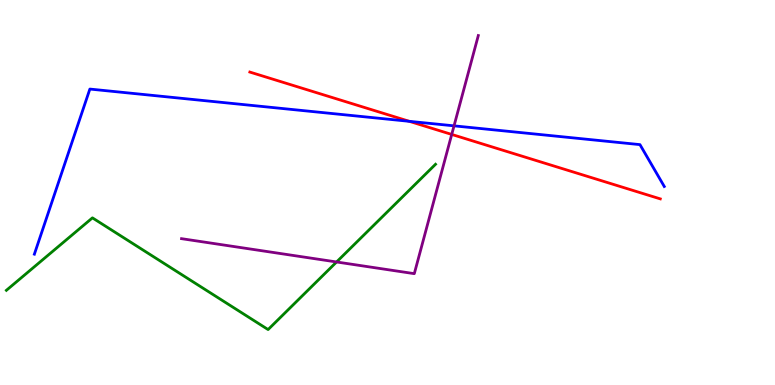[{'lines': ['blue', 'red'], 'intersections': [{'x': 5.28, 'y': 6.85}]}, {'lines': ['green', 'red'], 'intersections': []}, {'lines': ['purple', 'red'], 'intersections': [{'x': 5.83, 'y': 6.51}]}, {'lines': ['blue', 'green'], 'intersections': []}, {'lines': ['blue', 'purple'], 'intersections': [{'x': 5.86, 'y': 6.73}]}, {'lines': ['green', 'purple'], 'intersections': [{'x': 4.34, 'y': 3.2}]}]